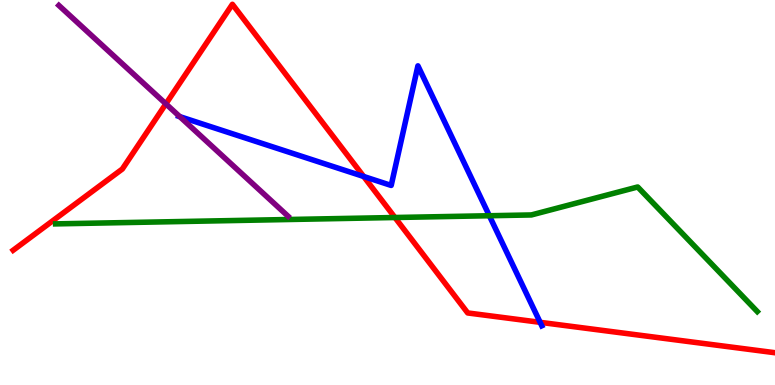[{'lines': ['blue', 'red'], 'intersections': [{'x': 4.69, 'y': 5.42}, {'x': 6.97, 'y': 1.63}]}, {'lines': ['green', 'red'], 'intersections': [{'x': 5.1, 'y': 4.35}]}, {'lines': ['purple', 'red'], 'intersections': [{'x': 2.14, 'y': 7.3}]}, {'lines': ['blue', 'green'], 'intersections': [{'x': 6.31, 'y': 4.4}]}, {'lines': ['blue', 'purple'], 'intersections': [{'x': 2.32, 'y': 6.97}]}, {'lines': ['green', 'purple'], 'intersections': []}]